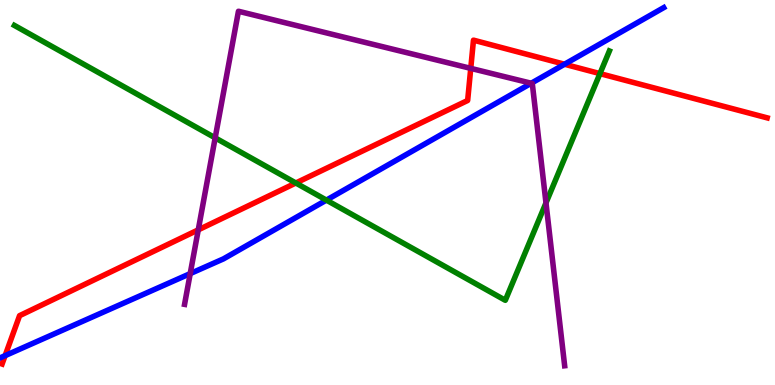[{'lines': ['blue', 'red'], 'intersections': [{'x': 0.066, 'y': 0.763}, {'x': 7.28, 'y': 8.33}]}, {'lines': ['green', 'red'], 'intersections': [{'x': 3.82, 'y': 5.25}, {'x': 7.74, 'y': 8.09}]}, {'lines': ['purple', 'red'], 'intersections': [{'x': 2.56, 'y': 4.03}, {'x': 6.07, 'y': 8.22}]}, {'lines': ['blue', 'green'], 'intersections': [{'x': 4.21, 'y': 4.8}]}, {'lines': ['blue', 'purple'], 'intersections': [{'x': 2.45, 'y': 2.89}, {'x': 6.85, 'y': 7.84}]}, {'lines': ['green', 'purple'], 'intersections': [{'x': 2.78, 'y': 6.42}, {'x': 7.04, 'y': 4.73}]}]